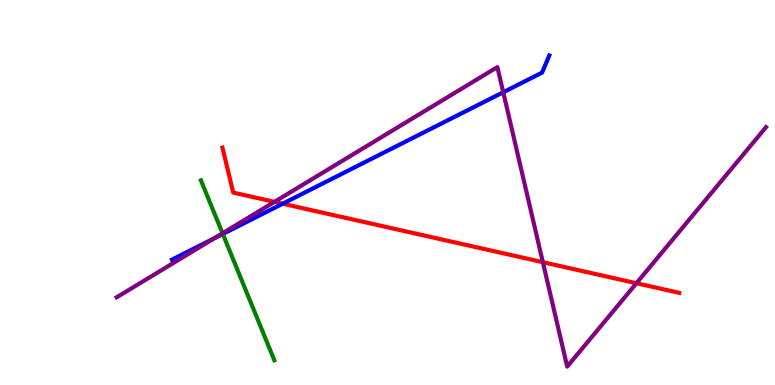[{'lines': ['blue', 'red'], 'intersections': [{'x': 3.65, 'y': 4.71}]}, {'lines': ['green', 'red'], 'intersections': []}, {'lines': ['purple', 'red'], 'intersections': [{'x': 3.54, 'y': 4.76}, {'x': 7.0, 'y': 3.19}, {'x': 8.21, 'y': 2.64}]}, {'lines': ['blue', 'green'], 'intersections': [{'x': 2.87, 'y': 3.92}]}, {'lines': ['blue', 'purple'], 'intersections': [{'x': 2.76, 'y': 3.81}, {'x': 6.49, 'y': 7.6}]}, {'lines': ['green', 'purple'], 'intersections': [{'x': 2.87, 'y': 3.94}]}]